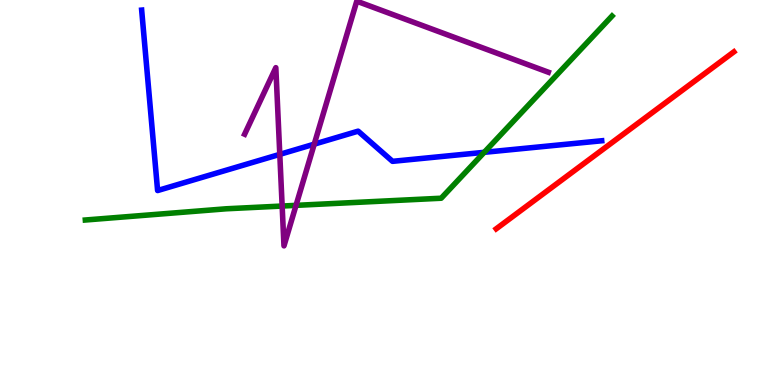[{'lines': ['blue', 'red'], 'intersections': []}, {'lines': ['green', 'red'], 'intersections': []}, {'lines': ['purple', 'red'], 'intersections': []}, {'lines': ['blue', 'green'], 'intersections': [{'x': 6.25, 'y': 6.04}]}, {'lines': ['blue', 'purple'], 'intersections': [{'x': 3.61, 'y': 5.99}, {'x': 4.05, 'y': 6.26}]}, {'lines': ['green', 'purple'], 'intersections': [{'x': 3.64, 'y': 4.65}, {'x': 3.82, 'y': 4.67}]}]